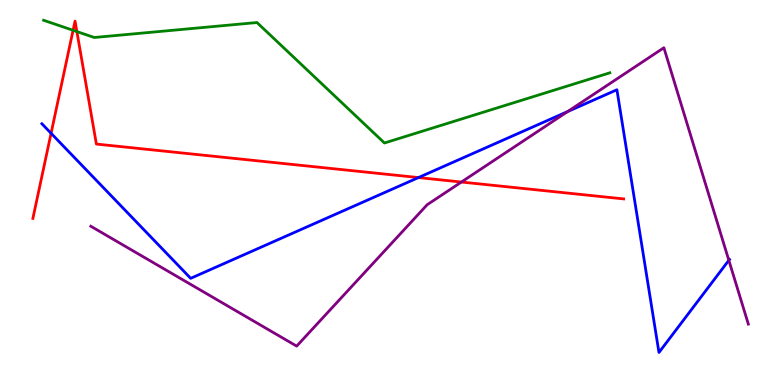[{'lines': ['blue', 'red'], 'intersections': [{'x': 0.659, 'y': 6.54}, {'x': 5.4, 'y': 5.39}]}, {'lines': ['green', 'red'], 'intersections': [{'x': 0.943, 'y': 9.21}, {'x': 0.992, 'y': 9.18}]}, {'lines': ['purple', 'red'], 'intersections': [{'x': 5.95, 'y': 5.27}]}, {'lines': ['blue', 'green'], 'intersections': []}, {'lines': ['blue', 'purple'], 'intersections': [{'x': 7.32, 'y': 7.1}, {'x': 9.4, 'y': 3.24}]}, {'lines': ['green', 'purple'], 'intersections': []}]